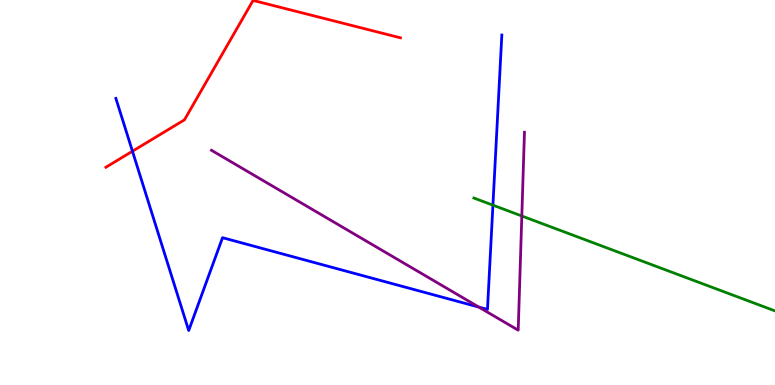[{'lines': ['blue', 'red'], 'intersections': [{'x': 1.71, 'y': 6.07}]}, {'lines': ['green', 'red'], 'intersections': []}, {'lines': ['purple', 'red'], 'intersections': []}, {'lines': ['blue', 'green'], 'intersections': [{'x': 6.36, 'y': 4.67}]}, {'lines': ['blue', 'purple'], 'intersections': [{'x': 6.18, 'y': 2.02}]}, {'lines': ['green', 'purple'], 'intersections': [{'x': 6.73, 'y': 4.39}]}]